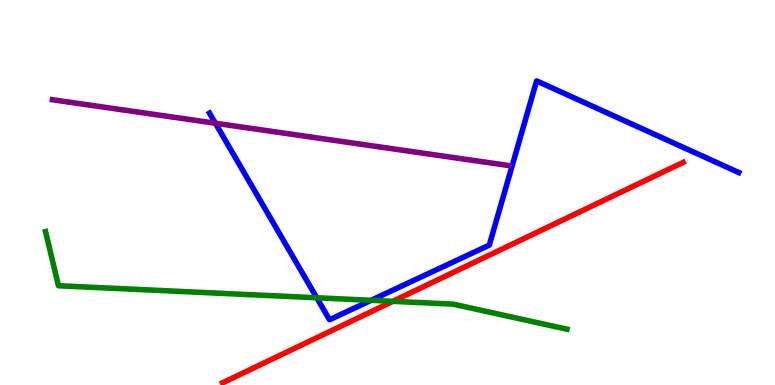[{'lines': ['blue', 'red'], 'intersections': []}, {'lines': ['green', 'red'], 'intersections': [{'x': 5.07, 'y': 2.17}]}, {'lines': ['purple', 'red'], 'intersections': []}, {'lines': ['blue', 'green'], 'intersections': [{'x': 4.09, 'y': 2.27}, {'x': 4.79, 'y': 2.2}]}, {'lines': ['blue', 'purple'], 'intersections': [{'x': 2.78, 'y': 6.8}]}, {'lines': ['green', 'purple'], 'intersections': []}]